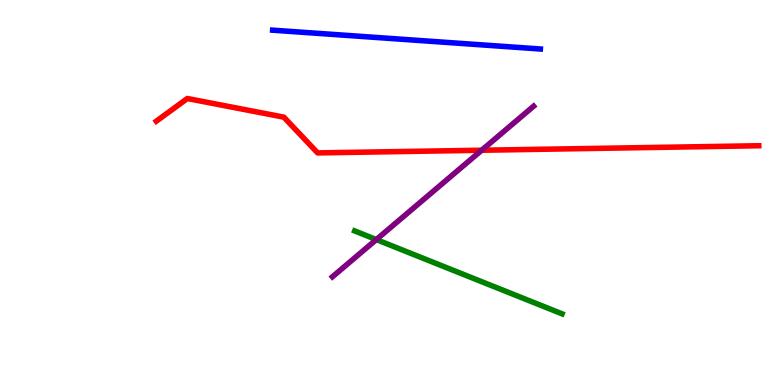[{'lines': ['blue', 'red'], 'intersections': []}, {'lines': ['green', 'red'], 'intersections': []}, {'lines': ['purple', 'red'], 'intersections': [{'x': 6.22, 'y': 6.1}]}, {'lines': ['blue', 'green'], 'intersections': []}, {'lines': ['blue', 'purple'], 'intersections': []}, {'lines': ['green', 'purple'], 'intersections': [{'x': 4.86, 'y': 3.78}]}]